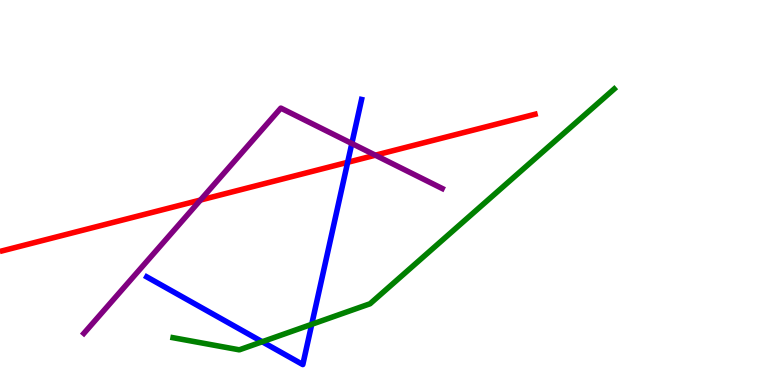[{'lines': ['blue', 'red'], 'intersections': [{'x': 4.49, 'y': 5.78}]}, {'lines': ['green', 'red'], 'intersections': []}, {'lines': ['purple', 'red'], 'intersections': [{'x': 2.59, 'y': 4.8}, {'x': 4.84, 'y': 5.97}]}, {'lines': ['blue', 'green'], 'intersections': [{'x': 3.38, 'y': 1.12}, {'x': 4.02, 'y': 1.58}]}, {'lines': ['blue', 'purple'], 'intersections': [{'x': 4.54, 'y': 6.27}]}, {'lines': ['green', 'purple'], 'intersections': []}]